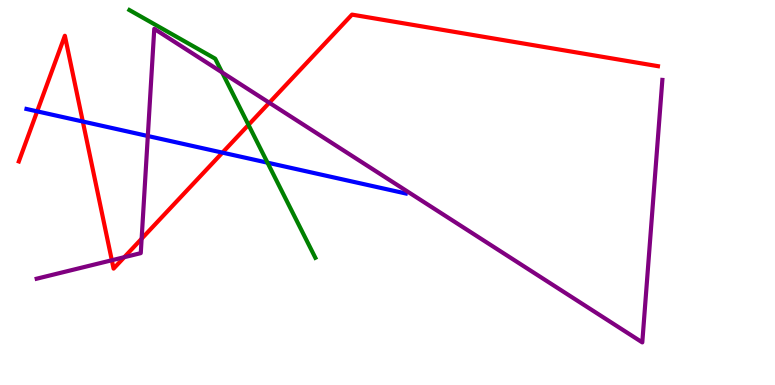[{'lines': ['blue', 'red'], 'intersections': [{'x': 0.48, 'y': 7.11}, {'x': 1.07, 'y': 6.84}, {'x': 2.87, 'y': 6.04}]}, {'lines': ['green', 'red'], 'intersections': [{'x': 3.21, 'y': 6.76}]}, {'lines': ['purple', 'red'], 'intersections': [{'x': 1.44, 'y': 3.24}, {'x': 1.6, 'y': 3.32}, {'x': 1.83, 'y': 3.8}, {'x': 3.47, 'y': 7.33}]}, {'lines': ['blue', 'green'], 'intersections': [{'x': 3.45, 'y': 5.77}]}, {'lines': ['blue', 'purple'], 'intersections': [{'x': 1.91, 'y': 6.47}]}, {'lines': ['green', 'purple'], 'intersections': [{'x': 2.87, 'y': 8.12}]}]